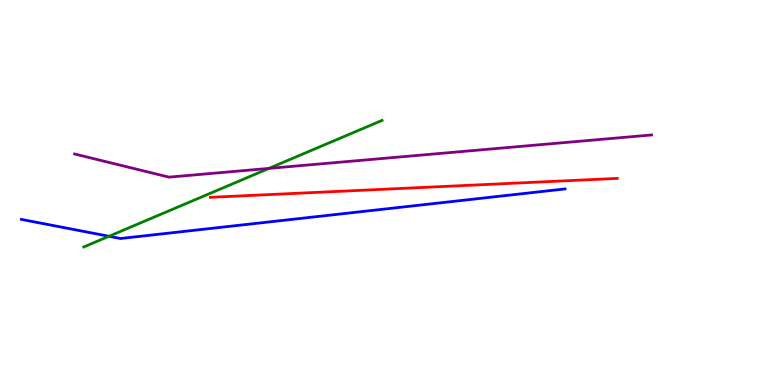[{'lines': ['blue', 'red'], 'intersections': []}, {'lines': ['green', 'red'], 'intersections': []}, {'lines': ['purple', 'red'], 'intersections': []}, {'lines': ['blue', 'green'], 'intersections': [{'x': 1.41, 'y': 3.86}]}, {'lines': ['blue', 'purple'], 'intersections': []}, {'lines': ['green', 'purple'], 'intersections': [{'x': 3.47, 'y': 5.63}]}]